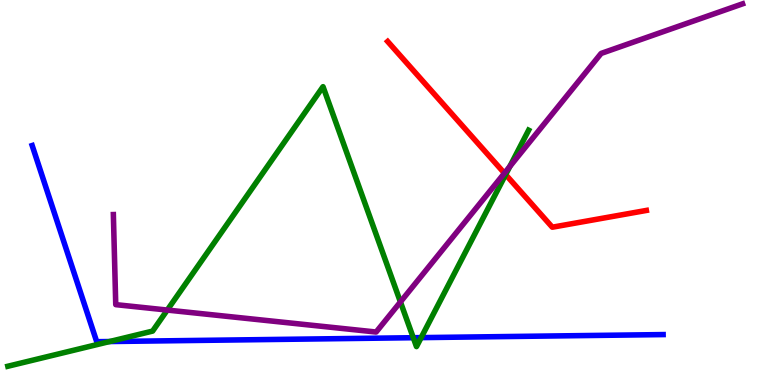[{'lines': ['blue', 'red'], 'intersections': []}, {'lines': ['green', 'red'], 'intersections': [{'x': 6.52, 'y': 5.47}]}, {'lines': ['purple', 'red'], 'intersections': [{'x': 6.51, 'y': 5.5}]}, {'lines': ['blue', 'green'], 'intersections': [{'x': 1.41, 'y': 1.13}, {'x': 5.33, 'y': 1.23}, {'x': 5.43, 'y': 1.23}]}, {'lines': ['blue', 'purple'], 'intersections': []}, {'lines': ['green', 'purple'], 'intersections': [{'x': 2.16, 'y': 1.95}, {'x': 5.17, 'y': 2.16}, {'x': 6.58, 'y': 5.68}]}]